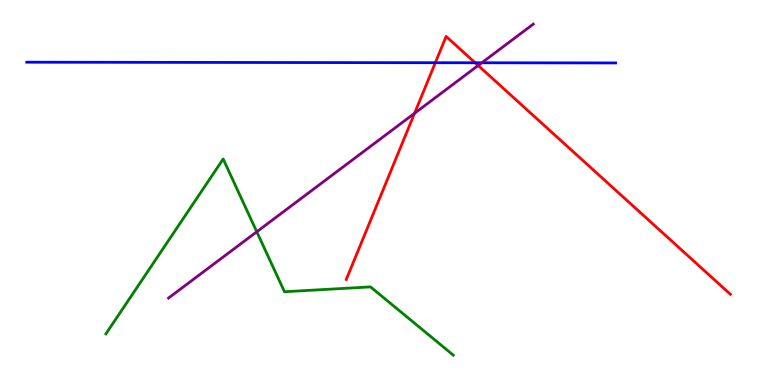[{'lines': ['blue', 'red'], 'intersections': [{'x': 5.62, 'y': 8.37}, {'x': 6.13, 'y': 8.37}]}, {'lines': ['green', 'red'], 'intersections': []}, {'lines': ['purple', 'red'], 'intersections': [{'x': 5.35, 'y': 7.06}, {'x': 6.17, 'y': 8.3}]}, {'lines': ['blue', 'green'], 'intersections': []}, {'lines': ['blue', 'purple'], 'intersections': [{'x': 6.22, 'y': 8.37}]}, {'lines': ['green', 'purple'], 'intersections': [{'x': 3.31, 'y': 3.98}]}]